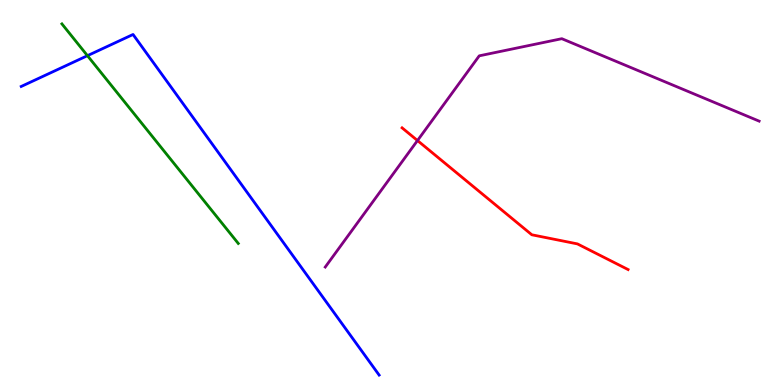[{'lines': ['blue', 'red'], 'intersections': []}, {'lines': ['green', 'red'], 'intersections': []}, {'lines': ['purple', 'red'], 'intersections': [{'x': 5.39, 'y': 6.35}]}, {'lines': ['blue', 'green'], 'intersections': [{'x': 1.13, 'y': 8.55}]}, {'lines': ['blue', 'purple'], 'intersections': []}, {'lines': ['green', 'purple'], 'intersections': []}]